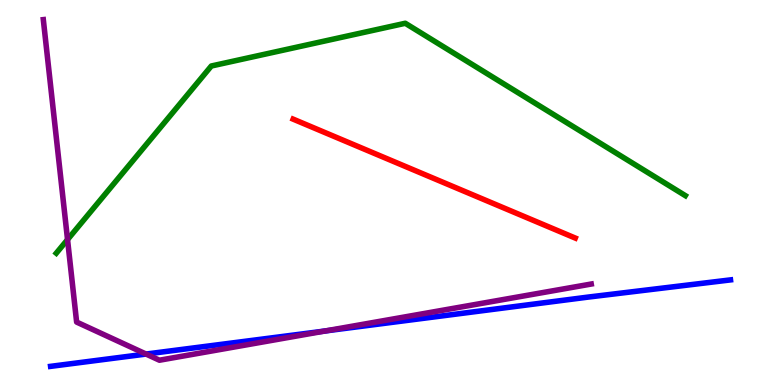[{'lines': ['blue', 'red'], 'intersections': []}, {'lines': ['green', 'red'], 'intersections': []}, {'lines': ['purple', 'red'], 'intersections': []}, {'lines': ['blue', 'green'], 'intersections': []}, {'lines': ['blue', 'purple'], 'intersections': [{'x': 1.88, 'y': 0.804}, {'x': 4.2, 'y': 1.4}]}, {'lines': ['green', 'purple'], 'intersections': [{'x': 0.871, 'y': 3.78}]}]